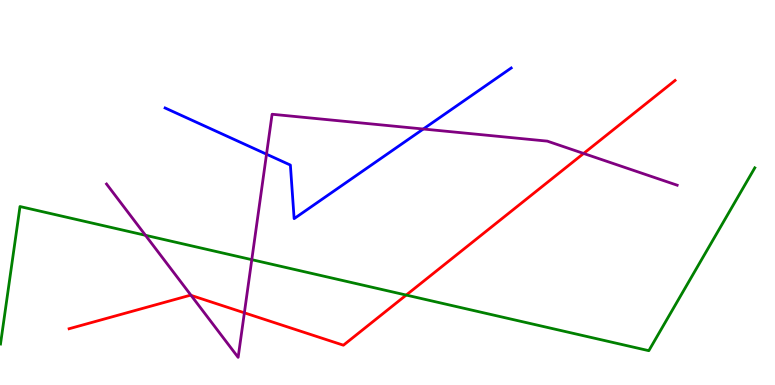[{'lines': ['blue', 'red'], 'intersections': []}, {'lines': ['green', 'red'], 'intersections': [{'x': 5.24, 'y': 2.34}]}, {'lines': ['purple', 'red'], 'intersections': [{'x': 2.47, 'y': 2.33}, {'x': 3.15, 'y': 1.88}, {'x': 7.53, 'y': 6.01}]}, {'lines': ['blue', 'green'], 'intersections': []}, {'lines': ['blue', 'purple'], 'intersections': [{'x': 3.44, 'y': 6.0}, {'x': 5.46, 'y': 6.65}]}, {'lines': ['green', 'purple'], 'intersections': [{'x': 1.88, 'y': 3.89}, {'x': 3.25, 'y': 3.26}]}]